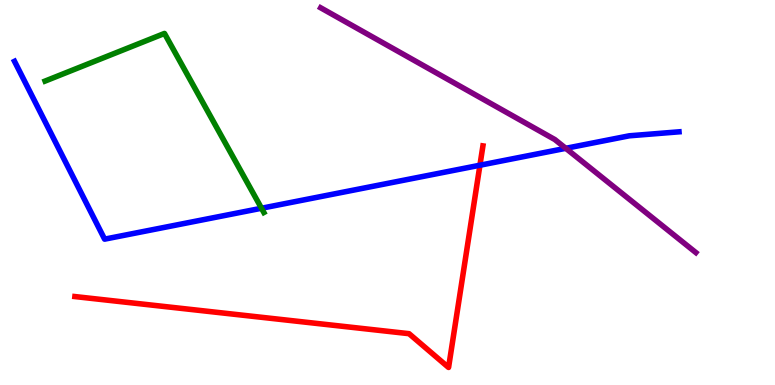[{'lines': ['blue', 'red'], 'intersections': [{'x': 6.19, 'y': 5.71}]}, {'lines': ['green', 'red'], 'intersections': []}, {'lines': ['purple', 'red'], 'intersections': []}, {'lines': ['blue', 'green'], 'intersections': [{'x': 3.37, 'y': 4.59}]}, {'lines': ['blue', 'purple'], 'intersections': [{'x': 7.3, 'y': 6.15}]}, {'lines': ['green', 'purple'], 'intersections': []}]